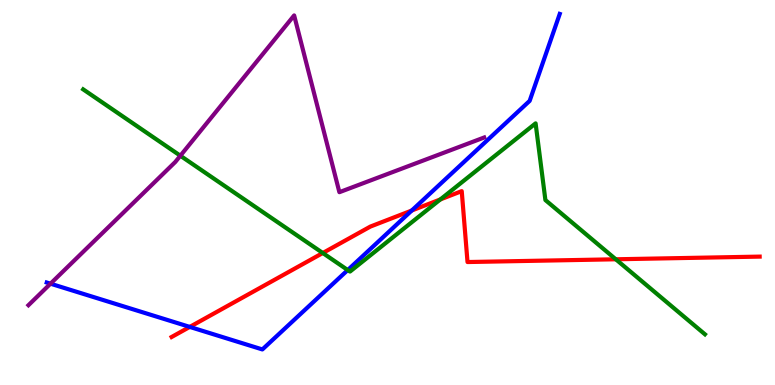[{'lines': ['blue', 'red'], 'intersections': [{'x': 2.45, 'y': 1.51}, {'x': 5.31, 'y': 4.53}]}, {'lines': ['green', 'red'], 'intersections': [{'x': 4.17, 'y': 3.43}, {'x': 5.68, 'y': 4.82}, {'x': 7.95, 'y': 3.27}]}, {'lines': ['purple', 'red'], 'intersections': []}, {'lines': ['blue', 'green'], 'intersections': [{'x': 4.49, 'y': 2.99}]}, {'lines': ['blue', 'purple'], 'intersections': [{'x': 0.652, 'y': 2.63}]}, {'lines': ['green', 'purple'], 'intersections': [{'x': 2.33, 'y': 5.96}]}]